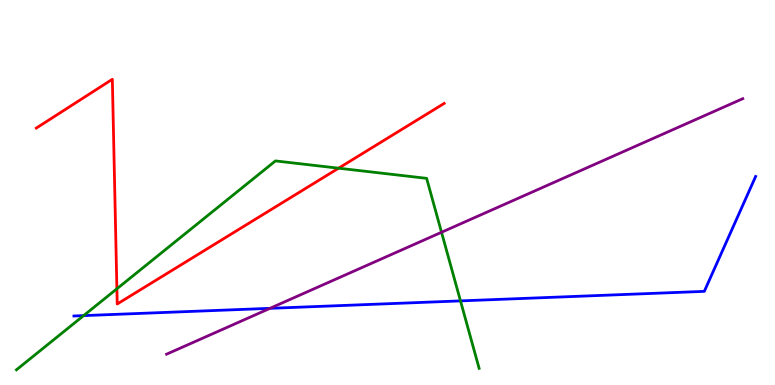[{'lines': ['blue', 'red'], 'intersections': []}, {'lines': ['green', 'red'], 'intersections': [{'x': 1.51, 'y': 2.5}, {'x': 4.37, 'y': 5.63}]}, {'lines': ['purple', 'red'], 'intersections': []}, {'lines': ['blue', 'green'], 'intersections': [{'x': 1.08, 'y': 1.8}, {'x': 5.94, 'y': 2.18}]}, {'lines': ['blue', 'purple'], 'intersections': [{'x': 3.48, 'y': 1.99}]}, {'lines': ['green', 'purple'], 'intersections': [{'x': 5.7, 'y': 3.97}]}]